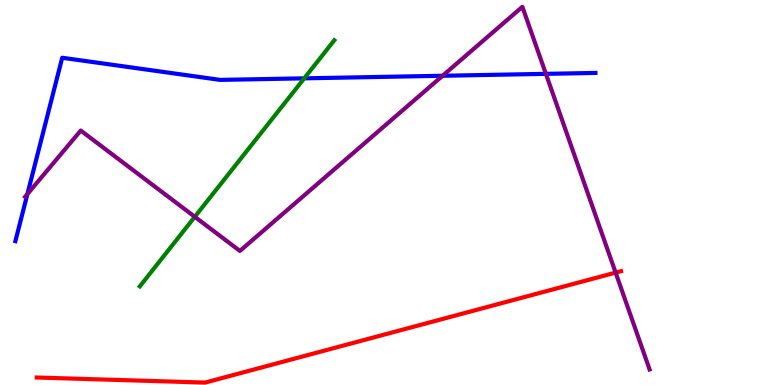[{'lines': ['blue', 'red'], 'intersections': []}, {'lines': ['green', 'red'], 'intersections': []}, {'lines': ['purple', 'red'], 'intersections': [{'x': 7.94, 'y': 2.92}]}, {'lines': ['blue', 'green'], 'intersections': [{'x': 3.93, 'y': 7.97}]}, {'lines': ['blue', 'purple'], 'intersections': [{'x': 0.354, 'y': 4.96}, {'x': 5.71, 'y': 8.03}, {'x': 7.04, 'y': 8.08}]}, {'lines': ['green', 'purple'], 'intersections': [{'x': 2.51, 'y': 4.37}]}]